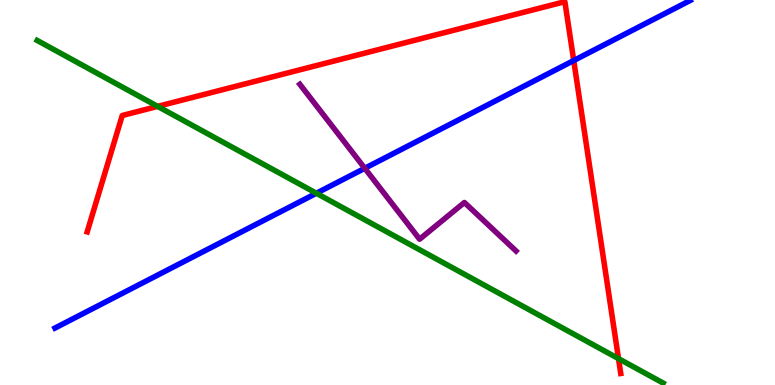[{'lines': ['blue', 'red'], 'intersections': [{'x': 7.4, 'y': 8.43}]}, {'lines': ['green', 'red'], 'intersections': [{'x': 2.03, 'y': 7.24}, {'x': 7.98, 'y': 0.685}]}, {'lines': ['purple', 'red'], 'intersections': []}, {'lines': ['blue', 'green'], 'intersections': [{'x': 4.08, 'y': 4.98}]}, {'lines': ['blue', 'purple'], 'intersections': [{'x': 4.71, 'y': 5.63}]}, {'lines': ['green', 'purple'], 'intersections': []}]